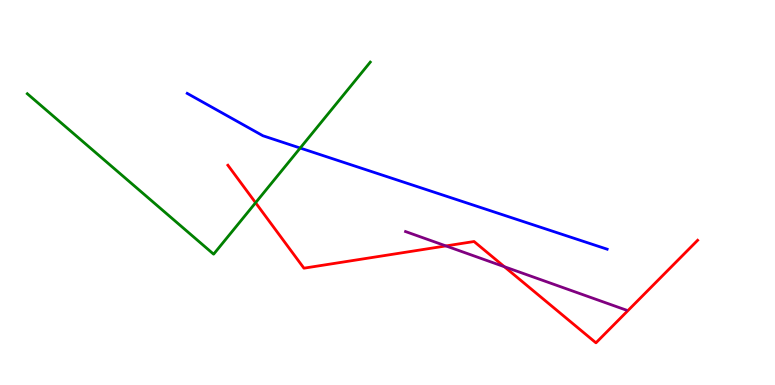[{'lines': ['blue', 'red'], 'intersections': []}, {'lines': ['green', 'red'], 'intersections': [{'x': 3.3, 'y': 4.73}]}, {'lines': ['purple', 'red'], 'intersections': [{'x': 5.75, 'y': 3.61}, {'x': 6.51, 'y': 3.07}]}, {'lines': ['blue', 'green'], 'intersections': [{'x': 3.87, 'y': 6.15}]}, {'lines': ['blue', 'purple'], 'intersections': []}, {'lines': ['green', 'purple'], 'intersections': []}]